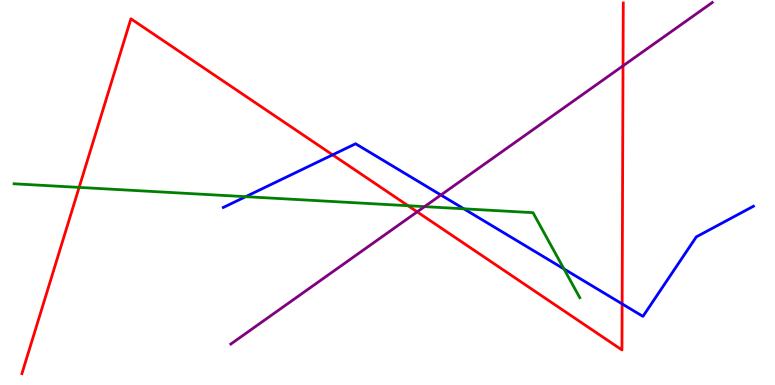[{'lines': ['blue', 'red'], 'intersections': [{'x': 4.29, 'y': 5.98}, {'x': 8.03, 'y': 2.11}]}, {'lines': ['green', 'red'], 'intersections': [{'x': 1.02, 'y': 5.13}, {'x': 5.27, 'y': 4.66}]}, {'lines': ['purple', 'red'], 'intersections': [{'x': 5.38, 'y': 4.5}, {'x': 8.04, 'y': 8.29}]}, {'lines': ['blue', 'green'], 'intersections': [{'x': 3.17, 'y': 4.89}, {'x': 5.99, 'y': 4.58}, {'x': 7.28, 'y': 3.01}]}, {'lines': ['blue', 'purple'], 'intersections': [{'x': 5.69, 'y': 4.93}]}, {'lines': ['green', 'purple'], 'intersections': [{'x': 5.48, 'y': 4.63}]}]